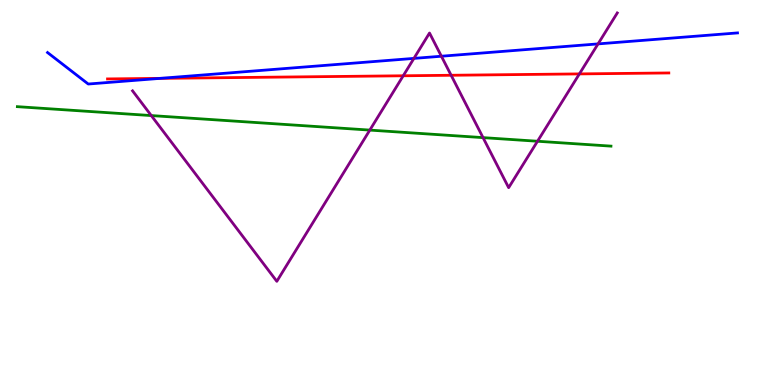[{'lines': ['blue', 'red'], 'intersections': [{'x': 2.07, 'y': 7.96}]}, {'lines': ['green', 'red'], 'intersections': []}, {'lines': ['purple', 'red'], 'intersections': [{'x': 5.2, 'y': 8.03}, {'x': 5.82, 'y': 8.04}, {'x': 7.48, 'y': 8.08}]}, {'lines': ['blue', 'green'], 'intersections': []}, {'lines': ['blue', 'purple'], 'intersections': [{'x': 5.34, 'y': 8.48}, {'x': 5.7, 'y': 8.54}, {'x': 7.72, 'y': 8.86}]}, {'lines': ['green', 'purple'], 'intersections': [{'x': 1.95, 'y': 7.0}, {'x': 4.77, 'y': 6.62}, {'x': 6.23, 'y': 6.43}, {'x': 6.94, 'y': 6.33}]}]